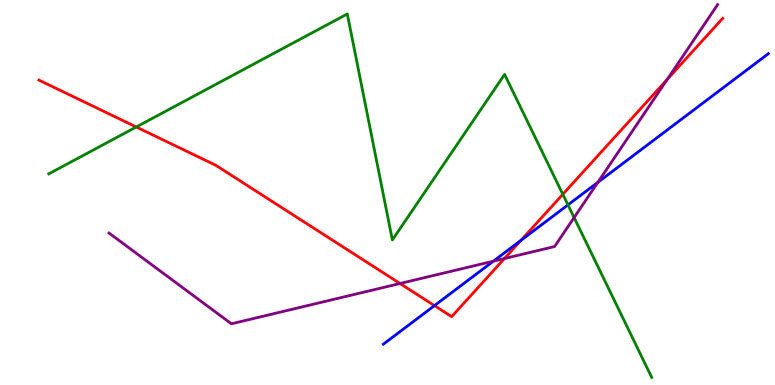[{'lines': ['blue', 'red'], 'intersections': [{'x': 5.61, 'y': 2.06}, {'x': 6.72, 'y': 3.76}]}, {'lines': ['green', 'red'], 'intersections': [{'x': 1.76, 'y': 6.7}, {'x': 7.26, 'y': 4.95}]}, {'lines': ['purple', 'red'], 'intersections': [{'x': 5.16, 'y': 2.64}, {'x': 6.51, 'y': 3.28}, {'x': 8.61, 'y': 7.94}]}, {'lines': ['blue', 'green'], 'intersections': [{'x': 7.33, 'y': 4.68}]}, {'lines': ['blue', 'purple'], 'intersections': [{'x': 6.37, 'y': 3.22}, {'x': 7.71, 'y': 5.26}]}, {'lines': ['green', 'purple'], 'intersections': [{'x': 7.41, 'y': 4.35}]}]